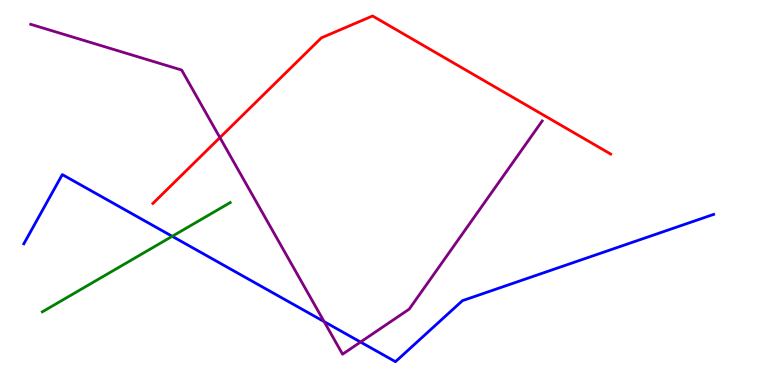[{'lines': ['blue', 'red'], 'intersections': []}, {'lines': ['green', 'red'], 'intersections': []}, {'lines': ['purple', 'red'], 'intersections': [{'x': 2.84, 'y': 6.43}]}, {'lines': ['blue', 'green'], 'intersections': [{'x': 2.22, 'y': 3.86}]}, {'lines': ['blue', 'purple'], 'intersections': [{'x': 4.18, 'y': 1.65}, {'x': 4.65, 'y': 1.12}]}, {'lines': ['green', 'purple'], 'intersections': []}]